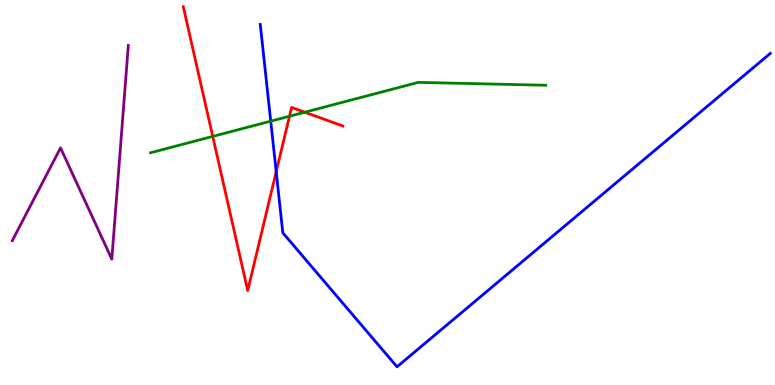[{'lines': ['blue', 'red'], 'intersections': [{'x': 3.56, 'y': 5.54}]}, {'lines': ['green', 'red'], 'intersections': [{'x': 2.74, 'y': 6.46}, {'x': 3.74, 'y': 6.98}, {'x': 3.93, 'y': 7.09}]}, {'lines': ['purple', 'red'], 'intersections': []}, {'lines': ['blue', 'green'], 'intersections': [{'x': 3.49, 'y': 6.85}]}, {'lines': ['blue', 'purple'], 'intersections': []}, {'lines': ['green', 'purple'], 'intersections': []}]